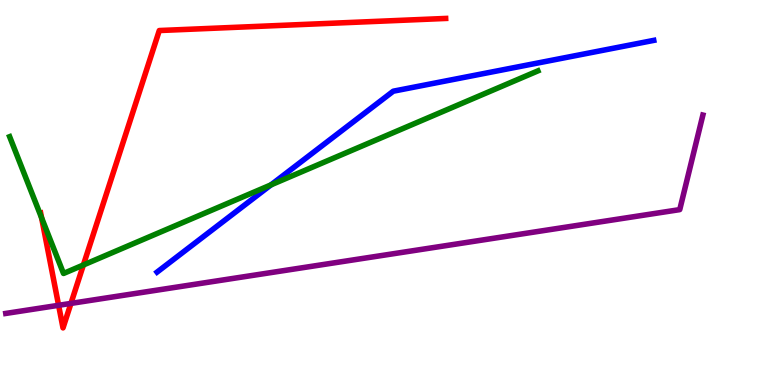[{'lines': ['blue', 'red'], 'intersections': []}, {'lines': ['green', 'red'], 'intersections': [{'x': 0.537, 'y': 4.34}, {'x': 1.08, 'y': 3.12}]}, {'lines': ['purple', 'red'], 'intersections': [{'x': 0.756, 'y': 2.07}, {'x': 0.915, 'y': 2.12}]}, {'lines': ['blue', 'green'], 'intersections': [{'x': 3.5, 'y': 5.2}]}, {'lines': ['blue', 'purple'], 'intersections': []}, {'lines': ['green', 'purple'], 'intersections': []}]